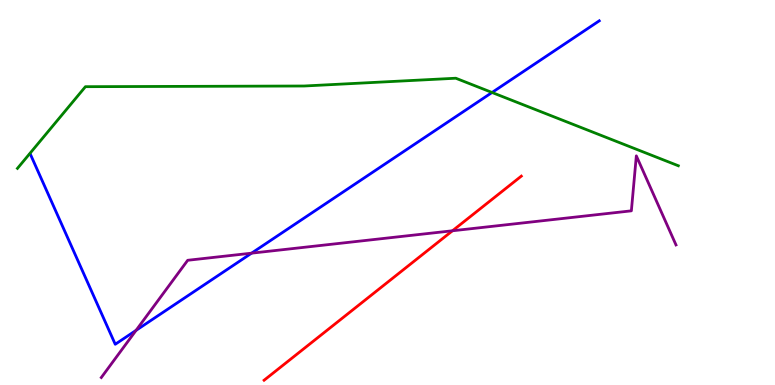[{'lines': ['blue', 'red'], 'intersections': []}, {'lines': ['green', 'red'], 'intersections': []}, {'lines': ['purple', 'red'], 'intersections': [{'x': 5.84, 'y': 4.01}]}, {'lines': ['blue', 'green'], 'intersections': [{'x': 6.35, 'y': 7.6}]}, {'lines': ['blue', 'purple'], 'intersections': [{'x': 1.76, 'y': 1.42}, {'x': 3.25, 'y': 3.42}]}, {'lines': ['green', 'purple'], 'intersections': []}]